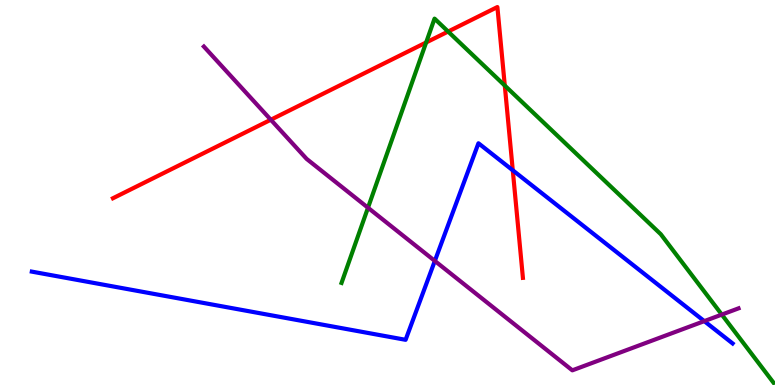[{'lines': ['blue', 'red'], 'intersections': [{'x': 6.62, 'y': 5.58}]}, {'lines': ['green', 'red'], 'intersections': [{'x': 5.5, 'y': 8.9}, {'x': 5.78, 'y': 9.18}, {'x': 6.51, 'y': 7.78}]}, {'lines': ['purple', 'red'], 'intersections': [{'x': 3.49, 'y': 6.89}]}, {'lines': ['blue', 'green'], 'intersections': []}, {'lines': ['blue', 'purple'], 'intersections': [{'x': 5.61, 'y': 3.22}, {'x': 9.09, 'y': 1.66}]}, {'lines': ['green', 'purple'], 'intersections': [{'x': 4.75, 'y': 4.6}, {'x': 9.31, 'y': 1.83}]}]